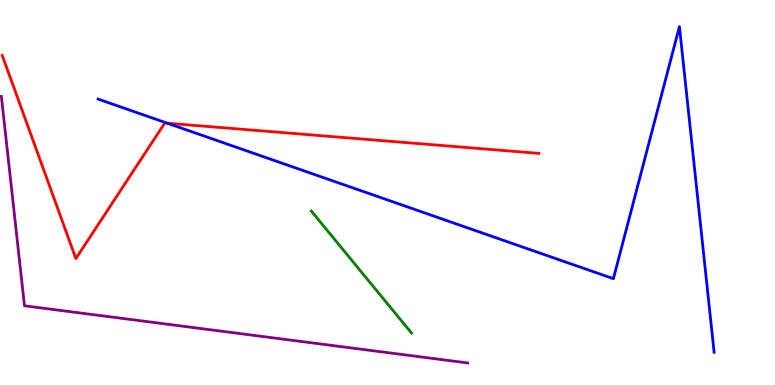[{'lines': ['blue', 'red'], 'intersections': [{'x': 2.16, 'y': 6.8}]}, {'lines': ['green', 'red'], 'intersections': []}, {'lines': ['purple', 'red'], 'intersections': []}, {'lines': ['blue', 'green'], 'intersections': []}, {'lines': ['blue', 'purple'], 'intersections': []}, {'lines': ['green', 'purple'], 'intersections': []}]